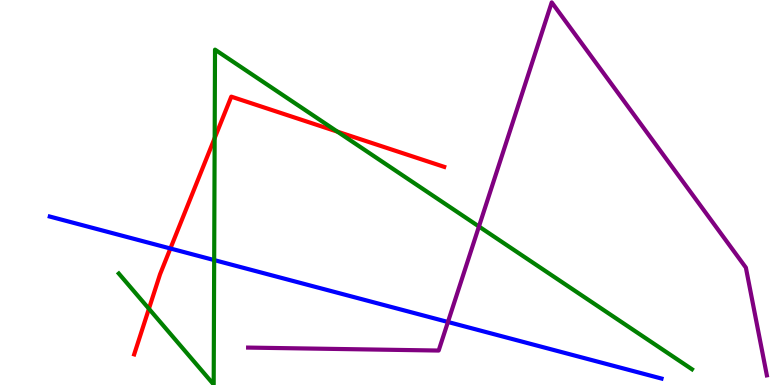[{'lines': ['blue', 'red'], 'intersections': [{'x': 2.2, 'y': 3.55}]}, {'lines': ['green', 'red'], 'intersections': [{'x': 1.92, 'y': 1.98}, {'x': 2.77, 'y': 6.41}, {'x': 4.35, 'y': 6.58}]}, {'lines': ['purple', 'red'], 'intersections': []}, {'lines': ['blue', 'green'], 'intersections': [{'x': 2.76, 'y': 3.24}]}, {'lines': ['blue', 'purple'], 'intersections': [{'x': 5.78, 'y': 1.64}]}, {'lines': ['green', 'purple'], 'intersections': [{'x': 6.18, 'y': 4.12}]}]